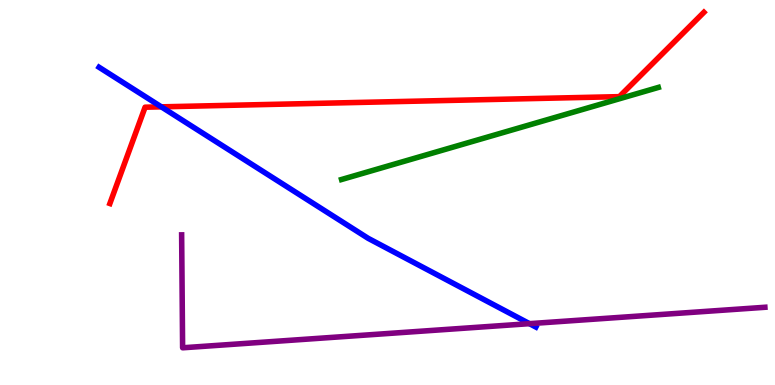[{'lines': ['blue', 'red'], 'intersections': [{'x': 2.08, 'y': 7.22}]}, {'lines': ['green', 'red'], 'intersections': []}, {'lines': ['purple', 'red'], 'intersections': []}, {'lines': ['blue', 'green'], 'intersections': []}, {'lines': ['blue', 'purple'], 'intersections': [{'x': 6.83, 'y': 1.59}]}, {'lines': ['green', 'purple'], 'intersections': []}]